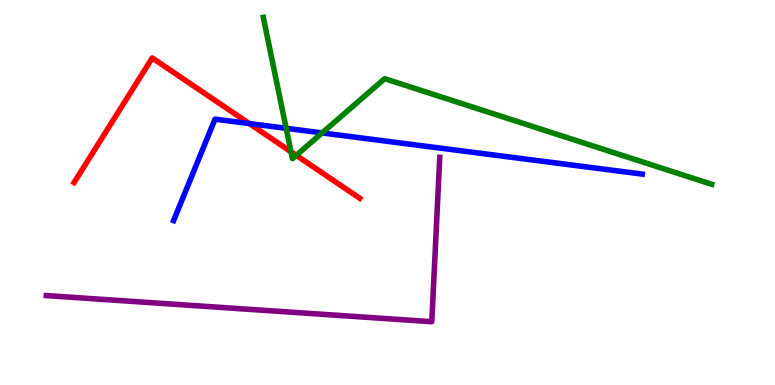[{'lines': ['blue', 'red'], 'intersections': [{'x': 3.22, 'y': 6.79}]}, {'lines': ['green', 'red'], 'intersections': [{'x': 3.76, 'y': 6.06}, {'x': 3.82, 'y': 5.97}]}, {'lines': ['purple', 'red'], 'intersections': []}, {'lines': ['blue', 'green'], 'intersections': [{'x': 3.69, 'y': 6.67}, {'x': 4.16, 'y': 6.55}]}, {'lines': ['blue', 'purple'], 'intersections': []}, {'lines': ['green', 'purple'], 'intersections': []}]